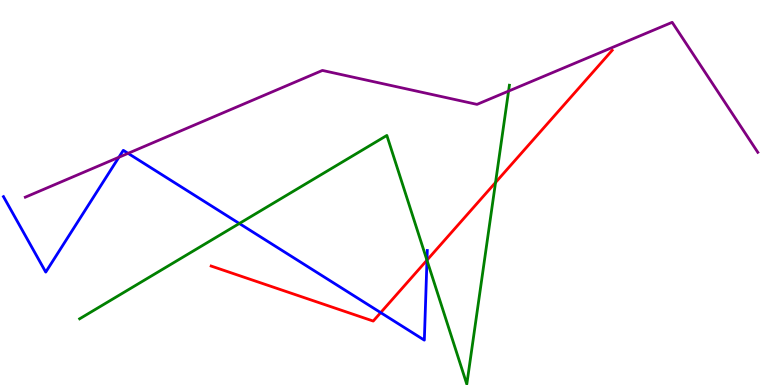[{'lines': ['blue', 'red'], 'intersections': [{'x': 4.91, 'y': 1.88}, {'x': 5.51, 'y': 3.24}]}, {'lines': ['green', 'red'], 'intersections': [{'x': 5.51, 'y': 3.24}, {'x': 6.39, 'y': 5.26}]}, {'lines': ['purple', 'red'], 'intersections': []}, {'lines': ['blue', 'green'], 'intersections': [{'x': 3.09, 'y': 4.19}, {'x': 5.51, 'y': 3.24}]}, {'lines': ['blue', 'purple'], 'intersections': [{'x': 1.53, 'y': 5.92}, {'x': 1.65, 'y': 6.02}]}, {'lines': ['green', 'purple'], 'intersections': [{'x': 6.56, 'y': 7.63}]}]